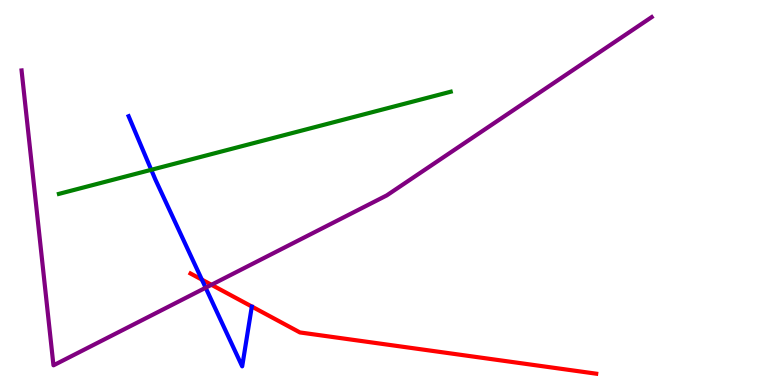[{'lines': ['blue', 'red'], 'intersections': [{'x': 2.6, 'y': 2.74}]}, {'lines': ['green', 'red'], 'intersections': []}, {'lines': ['purple', 'red'], 'intersections': [{'x': 2.73, 'y': 2.6}]}, {'lines': ['blue', 'green'], 'intersections': [{'x': 1.95, 'y': 5.59}]}, {'lines': ['blue', 'purple'], 'intersections': [{'x': 2.65, 'y': 2.53}]}, {'lines': ['green', 'purple'], 'intersections': []}]